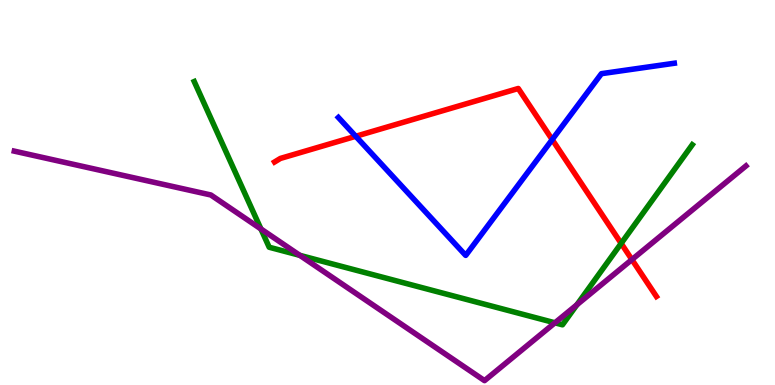[{'lines': ['blue', 'red'], 'intersections': [{'x': 4.59, 'y': 6.46}, {'x': 7.13, 'y': 6.37}]}, {'lines': ['green', 'red'], 'intersections': [{'x': 8.01, 'y': 3.68}]}, {'lines': ['purple', 'red'], 'intersections': [{'x': 8.15, 'y': 3.26}]}, {'lines': ['blue', 'green'], 'intersections': []}, {'lines': ['blue', 'purple'], 'intersections': []}, {'lines': ['green', 'purple'], 'intersections': [{'x': 3.37, 'y': 4.05}, {'x': 3.87, 'y': 3.37}, {'x': 7.16, 'y': 1.62}, {'x': 7.44, 'y': 2.08}]}]